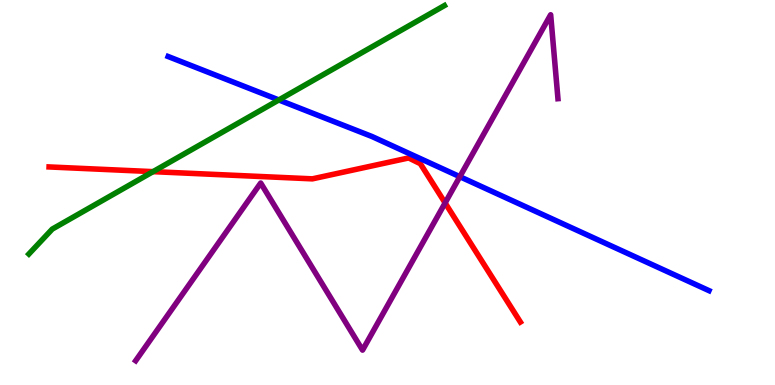[{'lines': ['blue', 'red'], 'intersections': []}, {'lines': ['green', 'red'], 'intersections': [{'x': 1.97, 'y': 5.54}]}, {'lines': ['purple', 'red'], 'intersections': [{'x': 5.74, 'y': 4.73}]}, {'lines': ['blue', 'green'], 'intersections': [{'x': 3.6, 'y': 7.4}]}, {'lines': ['blue', 'purple'], 'intersections': [{'x': 5.93, 'y': 5.41}]}, {'lines': ['green', 'purple'], 'intersections': []}]